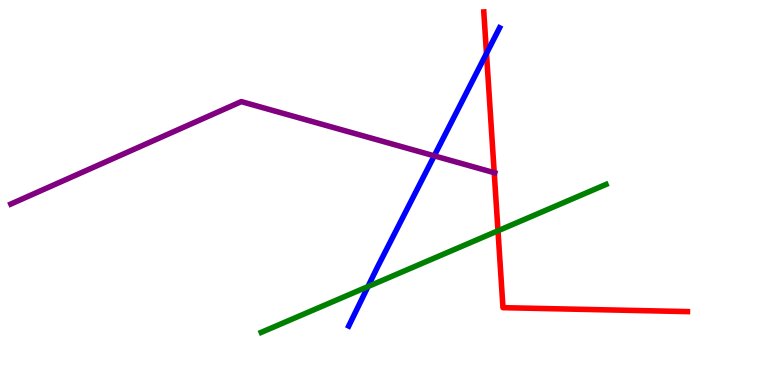[{'lines': ['blue', 'red'], 'intersections': [{'x': 6.28, 'y': 8.61}]}, {'lines': ['green', 'red'], 'intersections': [{'x': 6.43, 'y': 4.01}]}, {'lines': ['purple', 'red'], 'intersections': [{'x': 6.38, 'y': 5.51}]}, {'lines': ['blue', 'green'], 'intersections': [{'x': 4.75, 'y': 2.56}]}, {'lines': ['blue', 'purple'], 'intersections': [{'x': 5.6, 'y': 5.95}]}, {'lines': ['green', 'purple'], 'intersections': []}]